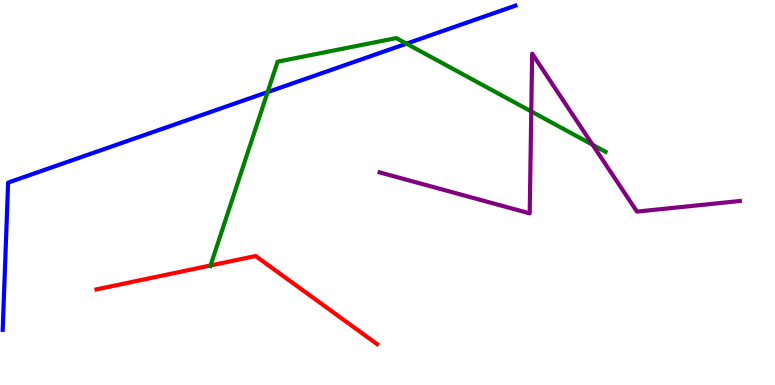[{'lines': ['blue', 'red'], 'intersections': []}, {'lines': ['green', 'red'], 'intersections': [{'x': 2.72, 'y': 3.1}]}, {'lines': ['purple', 'red'], 'intersections': []}, {'lines': ['blue', 'green'], 'intersections': [{'x': 3.45, 'y': 7.61}, {'x': 5.25, 'y': 8.87}]}, {'lines': ['blue', 'purple'], 'intersections': []}, {'lines': ['green', 'purple'], 'intersections': [{'x': 6.86, 'y': 7.11}, {'x': 7.65, 'y': 6.24}]}]